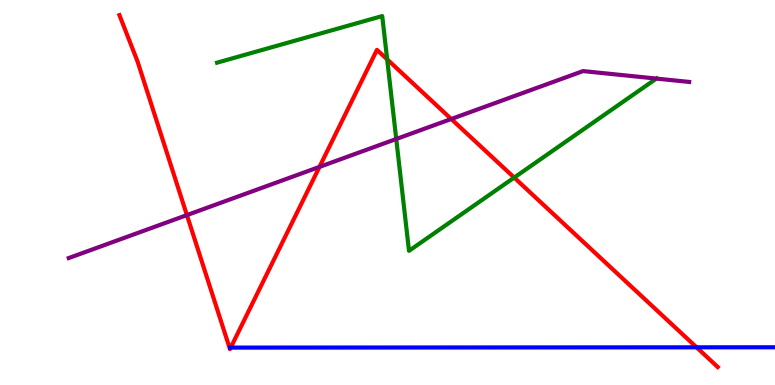[{'lines': ['blue', 'red'], 'intersections': [{'x': 2.98, 'y': 0.971}, {'x': 8.99, 'y': 0.979}]}, {'lines': ['green', 'red'], 'intersections': [{'x': 5.0, 'y': 8.46}, {'x': 6.63, 'y': 5.39}]}, {'lines': ['purple', 'red'], 'intersections': [{'x': 2.41, 'y': 4.41}, {'x': 4.12, 'y': 5.66}, {'x': 5.82, 'y': 6.91}]}, {'lines': ['blue', 'green'], 'intersections': []}, {'lines': ['blue', 'purple'], 'intersections': []}, {'lines': ['green', 'purple'], 'intersections': [{'x': 5.11, 'y': 6.39}, {'x': 8.47, 'y': 7.96}]}]